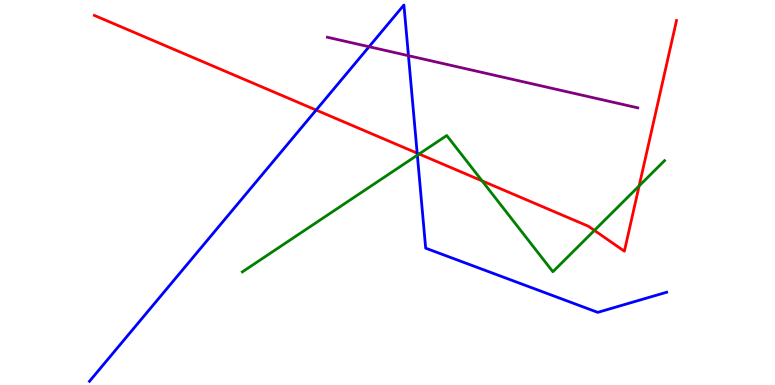[{'lines': ['blue', 'red'], 'intersections': [{'x': 4.08, 'y': 7.14}, {'x': 5.38, 'y': 6.02}]}, {'lines': ['green', 'red'], 'intersections': [{'x': 5.41, 'y': 6.0}, {'x': 6.22, 'y': 5.3}, {'x': 7.67, 'y': 4.02}, {'x': 8.25, 'y': 5.17}]}, {'lines': ['purple', 'red'], 'intersections': []}, {'lines': ['blue', 'green'], 'intersections': [{'x': 5.39, 'y': 5.97}]}, {'lines': ['blue', 'purple'], 'intersections': [{'x': 4.76, 'y': 8.79}, {'x': 5.27, 'y': 8.55}]}, {'lines': ['green', 'purple'], 'intersections': []}]